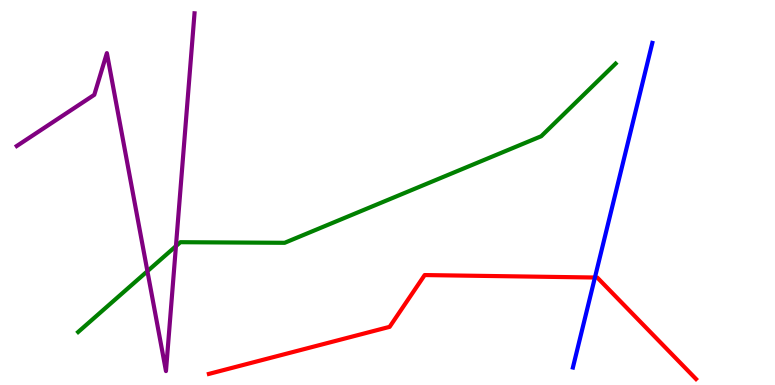[{'lines': ['blue', 'red'], 'intersections': [{'x': 7.68, 'y': 2.79}]}, {'lines': ['green', 'red'], 'intersections': []}, {'lines': ['purple', 'red'], 'intersections': []}, {'lines': ['blue', 'green'], 'intersections': []}, {'lines': ['blue', 'purple'], 'intersections': []}, {'lines': ['green', 'purple'], 'intersections': [{'x': 1.9, 'y': 2.96}, {'x': 2.27, 'y': 3.61}]}]